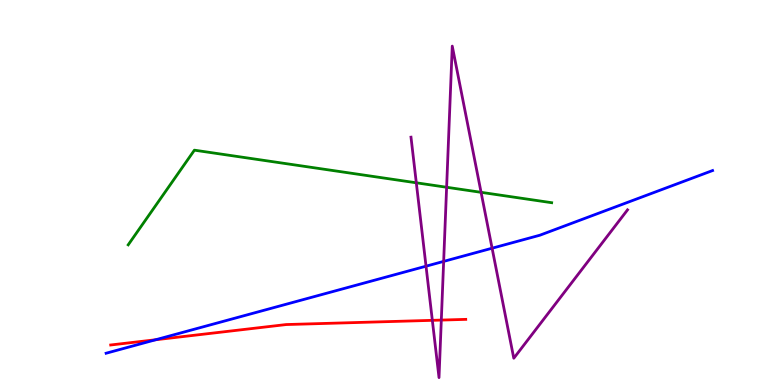[{'lines': ['blue', 'red'], 'intersections': [{'x': 2.01, 'y': 1.18}]}, {'lines': ['green', 'red'], 'intersections': []}, {'lines': ['purple', 'red'], 'intersections': [{'x': 5.58, 'y': 1.68}, {'x': 5.69, 'y': 1.69}]}, {'lines': ['blue', 'green'], 'intersections': []}, {'lines': ['blue', 'purple'], 'intersections': [{'x': 5.5, 'y': 3.09}, {'x': 5.72, 'y': 3.21}, {'x': 6.35, 'y': 3.55}]}, {'lines': ['green', 'purple'], 'intersections': [{'x': 5.37, 'y': 5.25}, {'x': 5.76, 'y': 5.14}, {'x': 6.21, 'y': 5.0}]}]